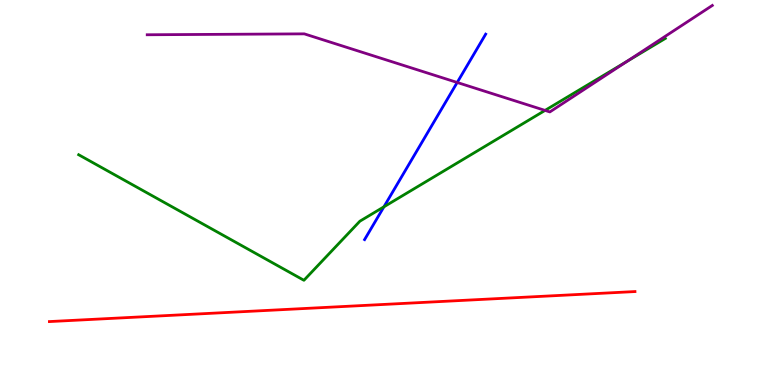[{'lines': ['blue', 'red'], 'intersections': []}, {'lines': ['green', 'red'], 'intersections': []}, {'lines': ['purple', 'red'], 'intersections': []}, {'lines': ['blue', 'green'], 'intersections': [{'x': 4.95, 'y': 4.63}]}, {'lines': ['blue', 'purple'], 'intersections': [{'x': 5.9, 'y': 7.86}]}, {'lines': ['green', 'purple'], 'intersections': [{'x': 7.03, 'y': 7.13}, {'x': 8.09, 'y': 8.41}]}]